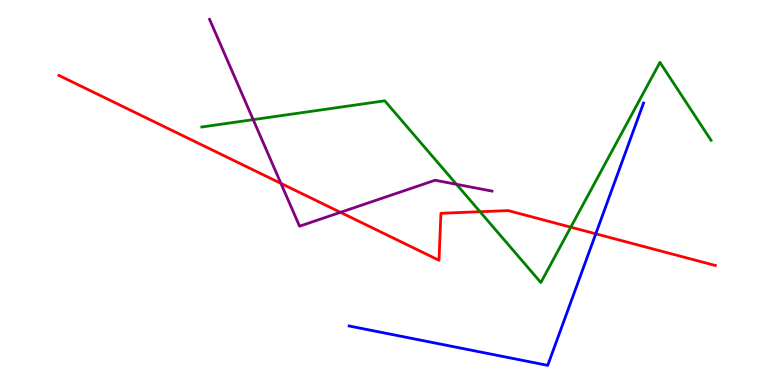[{'lines': ['blue', 'red'], 'intersections': [{'x': 7.69, 'y': 3.93}]}, {'lines': ['green', 'red'], 'intersections': [{'x': 6.19, 'y': 4.5}, {'x': 7.37, 'y': 4.1}]}, {'lines': ['purple', 'red'], 'intersections': [{'x': 3.62, 'y': 5.24}, {'x': 4.39, 'y': 4.48}]}, {'lines': ['blue', 'green'], 'intersections': []}, {'lines': ['blue', 'purple'], 'intersections': []}, {'lines': ['green', 'purple'], 'intersections': [{'x': 3.27, 'y': 6.89}, {'x': 5.89, 'y': 5.21}]}]